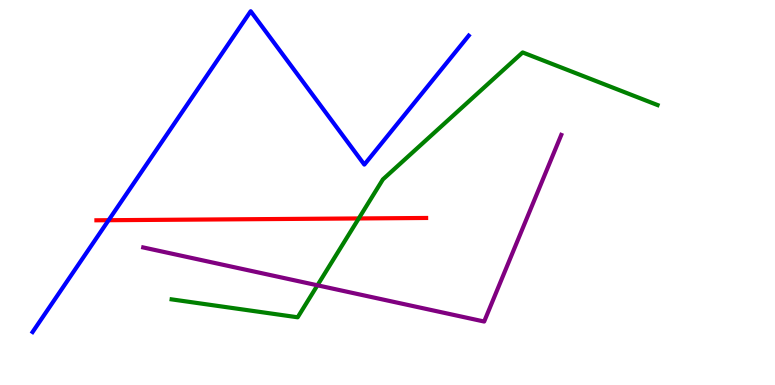[{'lines': ['blue', 'red'], 'intersections': [{'x': 1.4, 'y': 4.28}]}, {'lines': ['green', 'red'], 'intersections': [{'x': 4.63, 'y': 4.33}]}, {'lines': ['purple', 'red'], 'intersections': []}, {'lines': ['blue', 'green'], 'intersections': []}, {'lines': ['blue', 'purple'], 'intersections': []}, {'lines': ['green', 'purple'], 'intersections': [{'x': 4.1, 'y': 2.59}]}]